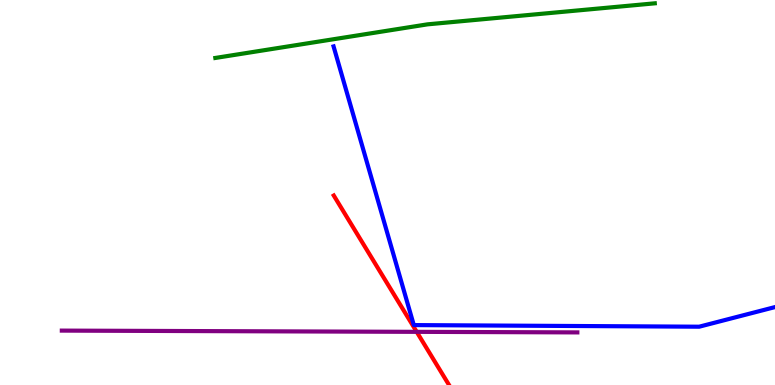[{'lines': ['blue', 'red'], 'intersections': []}, {'lines': ['green', 'red'], 'intersections': []}, {'lines': ['purple', 'red'], 'intersections': [{'x': 5.38, 'y': 1.38}]}, {'lines': ['blue', 'green'], 'intersections': []}, {'lines': ['blue', 'purple'], 'intersections': []}, {'lines': ['green', 'purple'], 'intersections': []}]